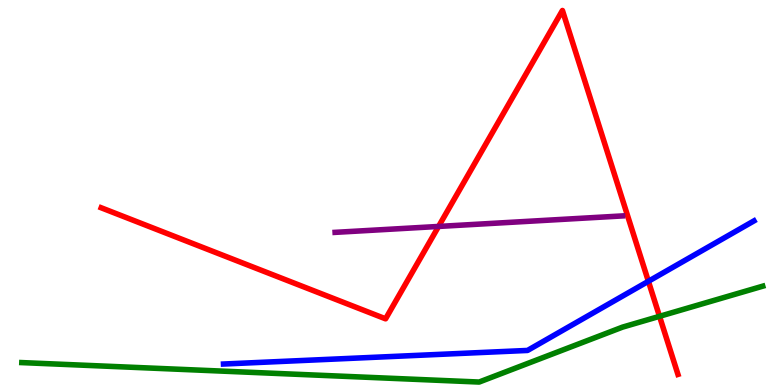[{'lines': ['blue', 'red'], 'intersections': [{'x': 8.37, 'y': 2.69}]}, {'lines': ['green', 'red'], 'intersections': [{'x': 8.51, 'y': 1.78}]}, {'lines': ['purple', 'red'], 'intersections': [{'x': 5.66, 'y': 4.12}]}, {'lines': ['blue', 'green'], 'intersections': []}, {'lines': ['blue', 'purple'], 'intersections': []}, {'lines': ['green', 'purple'], 'intersections': []}]